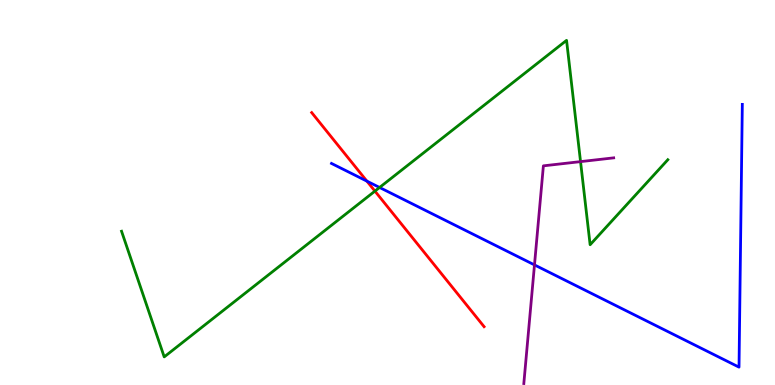[{'lines': ['blue', 'red'], 'intersections': [{'x': 4.73, 'y': 5.3}]}, {'lines': ['green', 'red'], 'intersections': [{'x': 4.84, 'y': 5.04}]}, {'lines': ['purple', 'red'], 'intersections': []}, {'lines': ['blue', 'green'], 'intersections': [{'x': 4.9, 'y': 5.13}]}, {'lines': ['blue', 'purple'], 'intersections': [{'x': 6.9, 'y': 3.12}]}, {'lines': ['green', 'purple'], 'intersections': [{'x': 7.49, 'y': 5.8}]}]